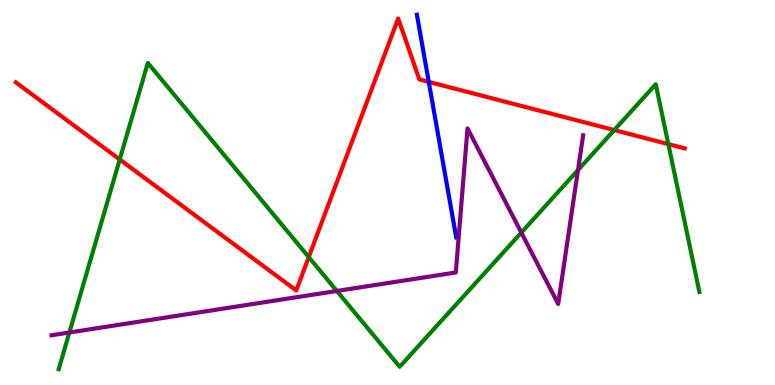[{'lines': ['blue', 'red'], 'intersections': [{'x': 5.53, 'y': 7.87}]}, {'lines': ['green', 'red'], 'intersections': [{'x': 1.54, 'y': 5.86}, {'x': 3.98, 'y': 3.32}, {'x': 7.93, 'y': 6.62}, {'x': 8.62, 'y': 6.26}]}, {'lines': ['purple', 'red'], 'intersections': []}, {'lines': ['blue', 'green'], 'intersections': []}, {'lines': ['blue', 'purple'], 'intersections': []}, {'lines': ['green', 'purple'], 'intersections': [{'x': 0.895, 'y': 1.36}, {'x': 4.35, 'y': 2.44}, {'x': 6.73, 'y': 3.96}, {'x': 7.46, 'y': 5.58}]}]